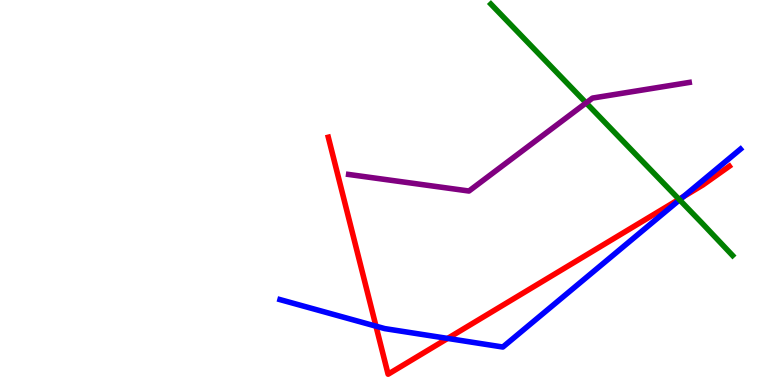[{'lines': ['blue', 'red'], 'intersections': [{'x': 4.85, 'y': 1.53}, {'x': 5.78, 'y': 1.21}, {'x': 8.82, 'y': 4.89}]}, {'lines': ['green', 'red'], 'intersections': [{'x': 8.76, 'y': 4.82}]}, {'lines': ['purple', 'red'], 'intersections': []}, {'lines': ['blue', 'green'], 'intersections': [{'x': 8.77, 'y': 4.81}]}, {'lines': ['blue', 'purple'], 'intersections': []}, {'lines': ['green', 'purple'], 'intersections': [{'x': 7.56, 'y': 7.33}]}]